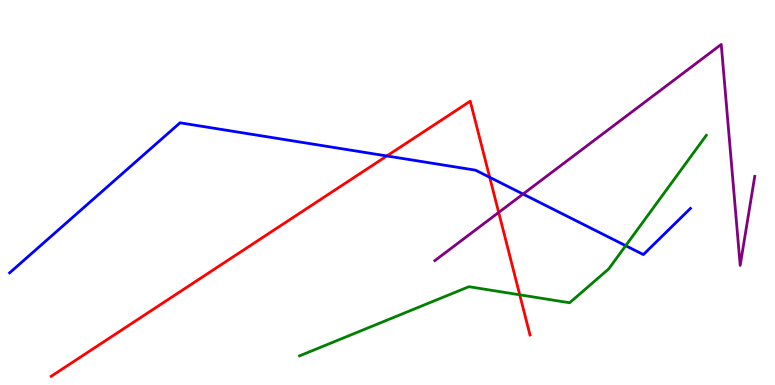[{'lines': ['blue', 'red'], 'intersections': [{'x': 4.99, 'y': 5.95}, {'x': 6.32, 'y': 5.39}]}, {'lines': ['green', 'red'], 'intersections': [{'x': 6.71, 'y': 2.34}]}, {'lines': ['purple', 'red'], 'intersections': [{'x': 6.43, 'y': 4.48}]}, {'lines': ['blue', 'green'], 'intersections': [{'x': 8.07, 'y': 3.62}]}, {'lines': ['blue', 'purple'], 'intersections': [{'x': 6.75, 'y': 4.96}]}, {'lines': ['green', 'purple'], 'intersections': []}]